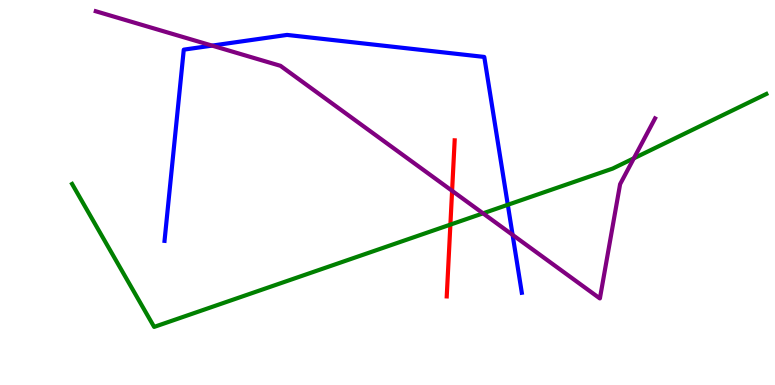[{'lines': ['blue', 'red'], 'intersections': []}, {'lines': ['green', 'red'], 'intersections': [{'x': 5.81, 'y': 4.17}]}, {'lines': ['purple', 'red'], 'intersections': [{'x': 5.83, 'y': 5.04}]}, {'lines': ['blue', 'green'], 'intersections': [{'x': 6.55, 'y': 4.68}]}, {'lines': ['blue', 'purple'], 'intersections': [{'x': 2.74, 'y': 8.82}, {'x': 6.61, 'y': 3.9}]}, {'lines': ['green', 'purple'], 'intersections': [{'x': 6.23, 'y': 4.46}, {'x': 8.18, 'y': 5.89}]}]